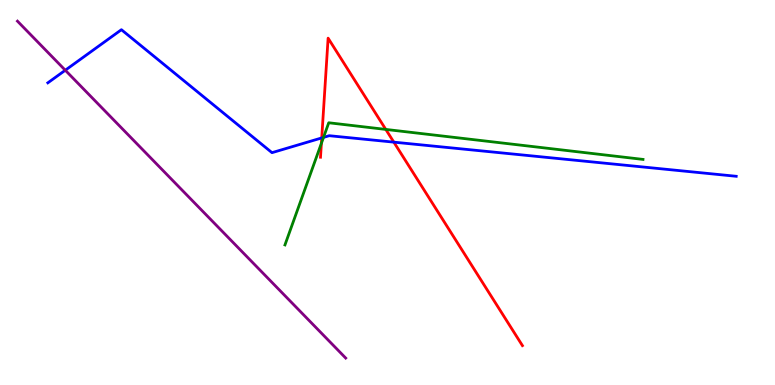[{'lines': ['blue', 'red'], 'intersections': [{'x': 4.15, 'y': 6.42}, {'x': 5.08, 'y': 6.31}]}, {'lines': ['green', 'red'], 'intersections': [{'x': 4.15, 'y': 6.28}, {'x': 4.98, 'y': 6.64}]}, {'lines': ['purple', 'red'], 'intersections': []}, {'lines': ['blue', 'green'], 'intersections': [{'x': 4.17, 'y': 6.43}]}, {'lines': ['blue', 'purple'], 'intersections': [{'x': 0.842, 'y': 8.18}]}, {'lines': ['green', 'purple'], 'intersections': []}]